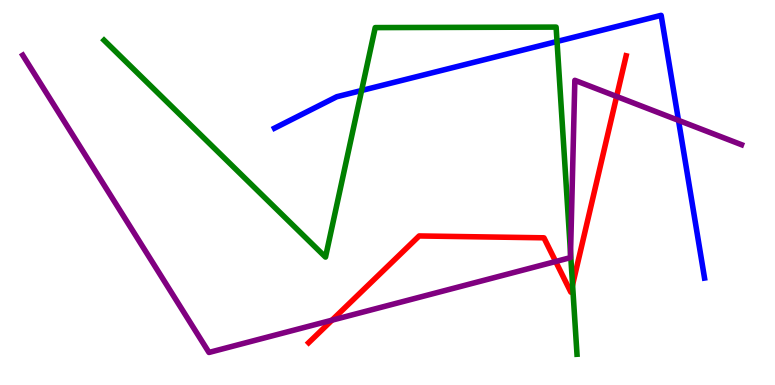[{'lines': ['blue', 'red'], 'intersections': []}, {'lines': ['green', 'red'], 'intersections': [{'x': 7.39, 'y': 2.6}]}, {'lines': ['purple', 'red'], 'intersections': [{'x': 4.28, 'y': 1.68}, {'x': 7.17, 'y': 3.21}, {'x': 7.96, 'y': 7.49}]}, {'lines': ['blue', 'green'], 'intersections': [{'x': 4.67, 'y': 7.65}, {'x': 7.19, 'y': 8.92}]}, {'lines': ['blue', 'purple'], 'intersections': [{'x': 8.75, 'y': 6.87}]}, {'lines': ['green', 'purple'], 'intersections': [{'x': 7.36, 'y': 3.42}]}]